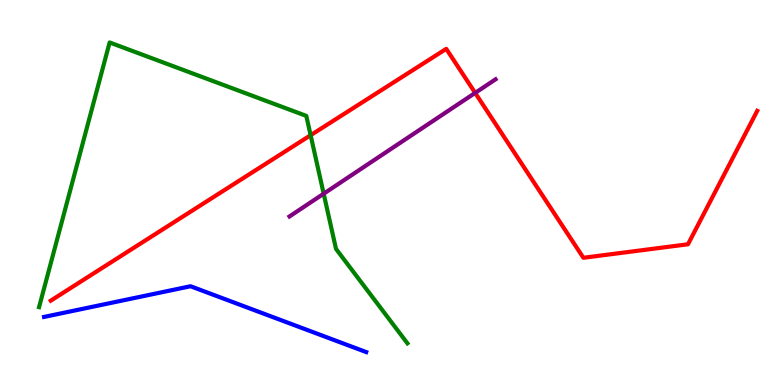[{'lines': ['blue', 'red'], 'intersections': []}, {'lines': ['green', 'red'], 'intersections': [{'x': 4.01, 'y': 6.49}]}, {'lines': ['purple', 'red'], 'intersections': [{'x': 6.13, 'y': 7.59}]}, {'lines': ['blue', 'green'], 'intersections': []}, {'lines': ['blue', 'purple'], 'intersections': []}, {'lines': ['green', 'purple'], 'intersections': [{'x': 4.18, 'y': 4.97}]}]